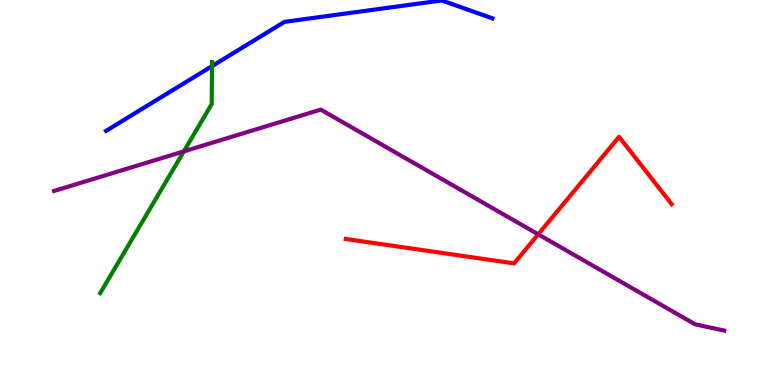[{'lines': ['blue', 'red'], 'intersections': []}, {'lines': ['green', 'red'], 'intersections': []}, {'lines': ['purple', 'red'], 'intersections': [{'x': 6.94, 'y': 3.91}]}, {'lines': ['blue', 'green'], 'intersections': [{'x': 2.74, 'y': 8.28}]}, {'lines': ['blue', 'purple'], 'intersections': []}, {'lines': ['green', 'purple'], 'intersections': [{'x': 2.37, 'y': 6.07}]}]